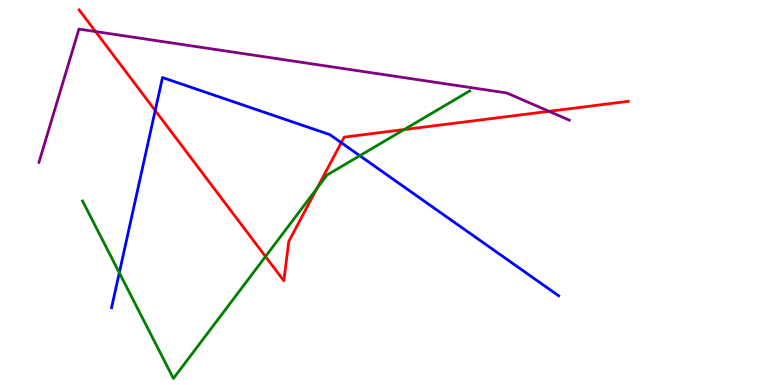[{'lines': ['blue', 'red'], 'intersections': [{'x': 2.0, 'y': 7.13}, {'x': 4.4, 'y': 6.29}]}, {'lines': ['green', 'red'], 'intersections': [{'x': 3.43, 'y': 3.34}, {'x': 4.09, 'y': 5.11}, {'x': 5.21, 'y': 6.63}]}, {'lines': ['purple', 'red'], 'intersections': [{'x': 1.23, 'y': 9.18}, {'x': 7.08, 'y': 7.11}]}, {'lines': ['blue', 'green'], 'intersections': [{'x': 1.54, 'y': 2.92}, {'x': 4.64, 'y': 5.96}]}, {'lines': ['blue', 'purple'], 'intersections': []}, {'lines': ['green', 'purple'], 'intersections': []}]